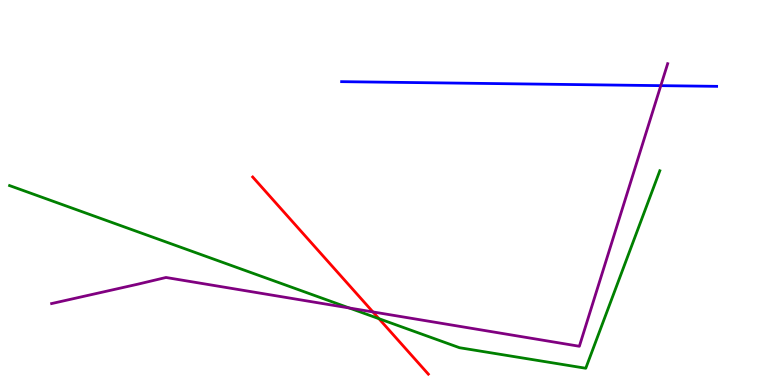[{'lines': ['blue', 'red'], 'intersections': []}, {'lines': ['green', 'red'], 'intersections': [{'x': 4.89, 'y': 1.72}]}, {'lines': ['purple', 'red'], 'intersections': [{'x': 4.81, 'y': 1.9}]}, {'lines': ['blue', 'green'], 'intersections': []}, {'lines': ['blue', 'purple'], 'intersections': [{'x': 8.53, 'y': 7.78}]}, {'lines': ['green', 'purple'], 'intersections': [{'x': 4.51, 'y': 2.0}]}]